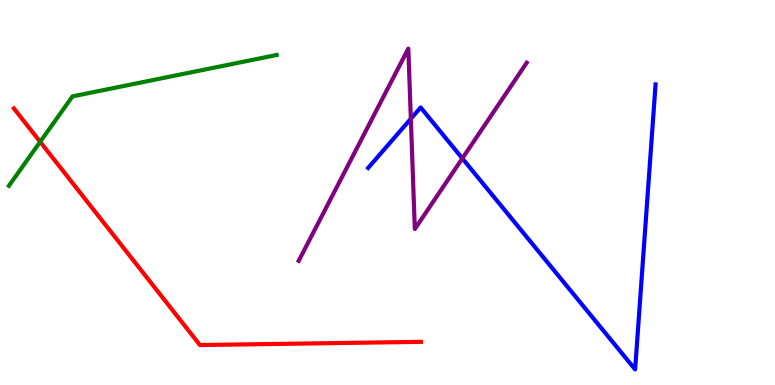[{'lines': ['blue', 'red'], 'intersections': []}, {'lines': ['green', 'red'], 'intersections': [{'x': 0.518, 'y': 6.32}]}, {'lines': ['purple', 'red'], 'intersections': []}, {'lines': ['blue', 'green'], 'intersections': []}, {'lines': ['blue', 'purple'], 'intersections': [{'x': 5.3, 'y': 6.92}, {'x': 5.97, 'y': 5.89}]}, {'lines': ['green', 'purple'], 'intersections': []}]